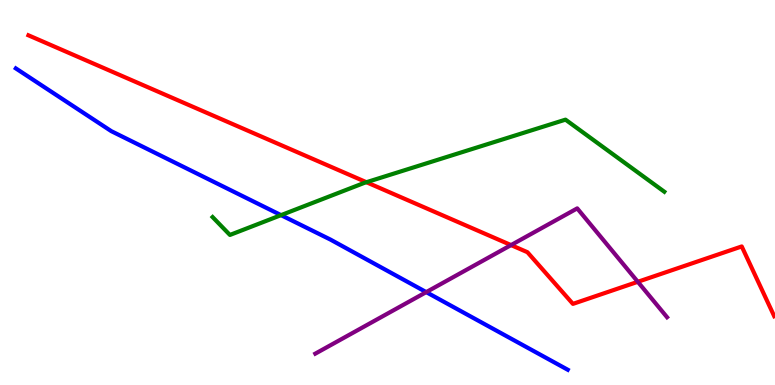[{'lines': ['blue', 'red'], 'intersections': []}, {'lines': ['green', 'red'], 'intersections': [{'x': 4.73, 'y': 5.27}]}, {'lines': ['purple', 'red'], 'intersections': [{'x': 6.59, 'y': 3.63}, {'x': 8.23, 'y': 2.68}]}, {'lines': ['blue', 'green'], 'intersections': [{'x': 3.63, 'y': 4.41}]}, {'lines': ['blue', 'purple'], 'intersections': [{'x': 5.5, 'y': 2.41}]}, {'lines': ['green', 'purple'], 'intersections': []}]